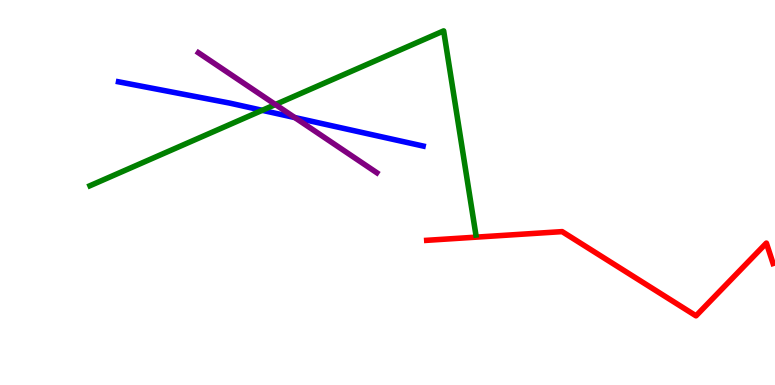[{'lines': ['blue', 'red'], 'intersections': []}, {'lines': ['green', 'red'], 'intersections': []}, {'lines': ['purple', 'red'], 'intersections': []}, {'lines': ['blue', 'green'], 'intersections': [{'x': 3.38, 'y': 7.13}]}, {'lines': ['blue', 'purple'], 'intersections': [{'x': 3.8, 'y': 6.95}]}, {'lines': ['green', 'purple'], 'intersections': [{'x': 3.55, 'y': 7.28}]}]